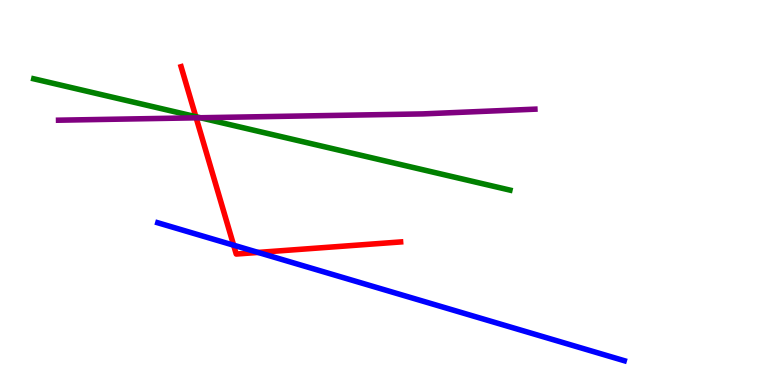[{'lines': ['blue', 'red'], 'intersections': [{'x': 3.01, 'y': 3.63}, {'x': 3.33, 'y': 3.44}]}, {'lines': ['green', 'red'], 'intersections': [{'x': 2.53, 'y': 6.97}]}, {'lines': ['purple', 'red'], 'intersections': [{'x': 2.53, 'y': 6.94}]}, {'lines': ['blue', 'green'], 'intersections': []}, {'lines': ['blue', 'purple'], 'intersections': []}, {'lines': ['green', 'purple'], 'intersections': [{'x': 2.59, 'y': 6.94}]}]